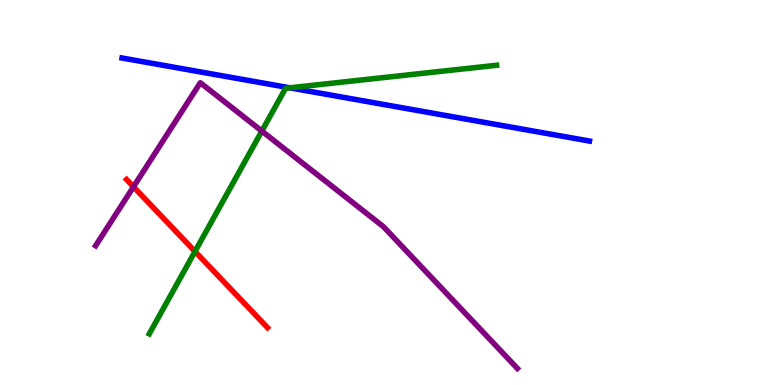[{'lines': ['blue', 'red'], 'intersections': []}, {'lines': ['green', 'red'], 'intersections': [{'x': 2.52, 'y': 3.47}]}, {'lines': ['purple', 'red'], 'intersections': [{'x': 1.72, 'y': 5.15}]}, {'lines': ['blue', 'green'], 'intersections': [{'x': 3.74, 'y': 7.72}]}, {'lines': ['blue', 'purple'], 'intersections': []}, {'lines': ['green', 'purple'], 'intersections': [{'x': 3.38, 'y': 6.6}]}]